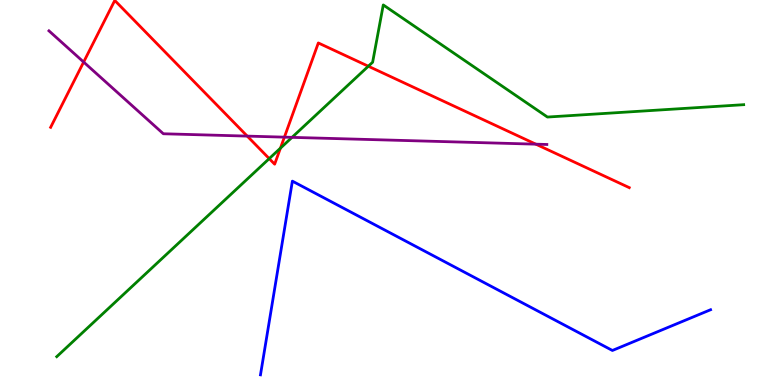[{'lines': ['blue', 'red'], 'intersections': []}, {'lines': ['green', 'red'], 'intersections': [{'x': 3.47, 'y': 5.88}, {'x': 3.62, 'y': 6.15}, {'x': 4.75, 'y': 8.28}]}, {'lines': ['purple', 'red'], 'intersections': [{'x': 1.08, 'y': 8.39}, {'x': 3.19, 'y': 6.46}, {'x': 3.67, 'y': 6.44}, {'x': 6.91, 'y': 6.26}]}, {'lines': ['blue', 'green'], 'intersections': []}, {'lines': ['blue', 'purple'], 'intersections': []}, {'lines': ['green', 'purple'], 'intersections': [{'x': 3.77, 'y': 6.43}]}]